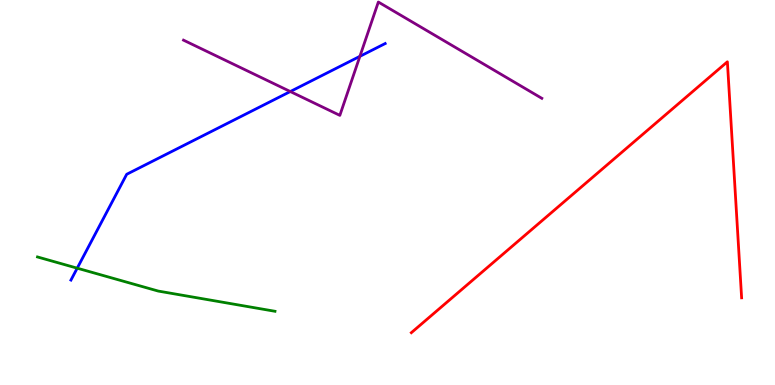[{'lines': ['blue', 'red'], 'intersections': []}, {'lines': ['green', 'red'], 'intersections': []}, {'lines': ['purple', 'red'], 'intersections': []}, {'lines': ['blue', 'green'], 'intersections': [{'x': 0.996, 'y': 3.03}]}, {'lines': ['blue', 'purple'], 'intersections': [{'x': 3.75, 'y': 7.62}, {'x': 4.64, 'y': 8.54}]}, {'lines': ['green', 'purple'], 'intersections': []}]